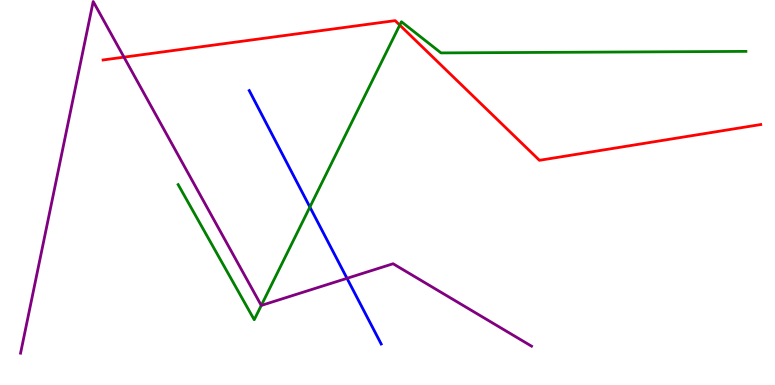[{'lines': ['blue', 'red'], 'intersections': []}, {'lines': ['green', 'red'], 'intersections': [{'x': 5.16, 'y': 9.35}]}, {'lines': ['purple', 'red'], 'intersections': [{'x': 1.6, 'y': 8.52}]}, {'lines': ['blue', 'green'], 'intersections': [{'x': 4.0, 'y': 4.62}]}, {'lines': ['blue', 'purple'], 'intersections': [{'x': 4.48, 'y': 2.77}]}, {'lines': ['green', 'purple'], 'intersections': [{'x': 3.37, 'y': 2.07}]}]